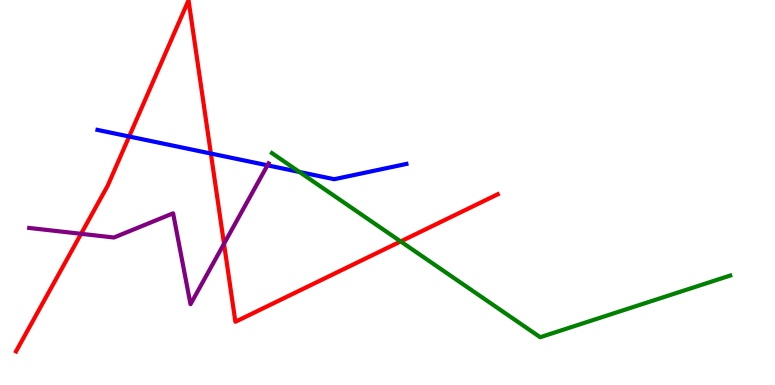[{'lines': ['blue', 'red'], 'intersections': [{'x': 1.67, 'y': 6.45}, {'x': 2.72, 'y': 6.01}]}, {'lines': ['green', 'red'], 'intersections': [{'x': 5.17, 'y': 3.73}]}, {'lines': ['purple', 'red'], 'intersections': [{'x': 1.05, 'y': 3.93}, {'x': 2.89, 'y': 3.67}]}, {'lines': ['blue', 'green'], 'intersections': [{'x': 3.86, 'y': 5.53}]}, {'lines': ['blue', 'purple'], 'intersections': [{'x': 3.45, 'y': 5.71}]}, {'lines': ['green', 'purple'], 'intersections': []}]